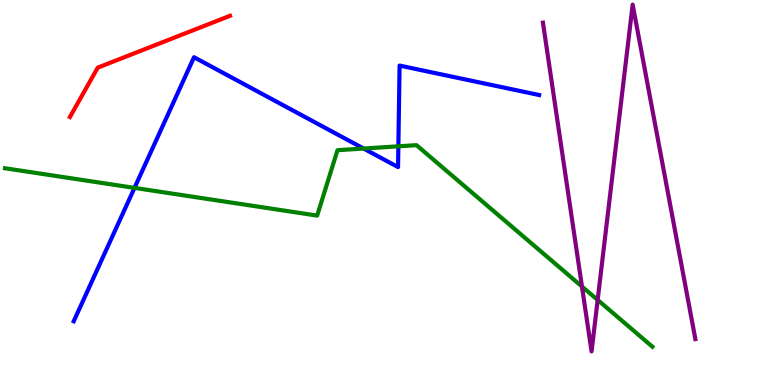[{'lines': ['blue', 'red'], 'intersections': []}, {'lines': ['green', 'red'], 'intersections': []}, {'lines': ['purple', 'red'], 'intersections': []}, {'lines': ['blue', 'green'], 'intersections': [{'x': 1.74, 'y': 5.12}, {'x': 4.69, 'y': 6.14}, {'x': 5.14, 'y': 6.2}]}, {'lines': ['blue', 'purple'], 'intersections': []}, {'lines': ['green', 'purple'], 'intersections': [{'x': 7.51, 'y': 2.56}, {'x': 7.71, 'y': 2.21}]}]